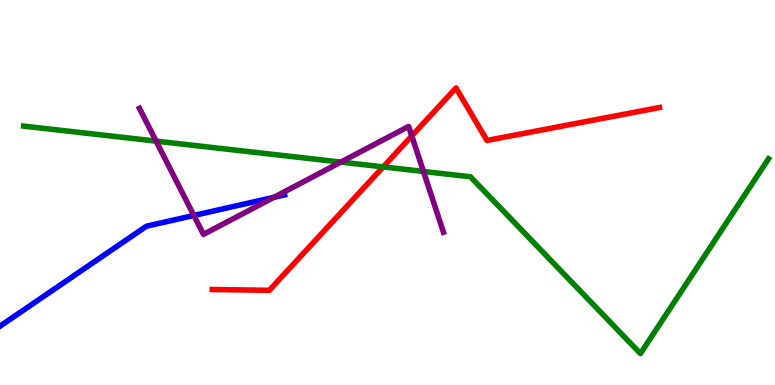[{'lines': ['blue', 'red'], 'intersections': []}, {'lines': ['green', 'red'], 'intersections': [{'x': 4.94, 'y': 5.67}]}, {'lines': ['purple', 'red'], 'intersections': [{'x': 5.31, 'y': 6.47}]}, {'lines': ['blue', 'green'], 'intersections': []}, {'lines': ['blue', 'purple'], 'intersections': [{'x': 2.5, 'y': 4.4}, {'x': 3.53, 'y': 4.88}]}, {'lines': ['green', 'purple'], 'intersections': [{'x': 2.01, 'y': 6.33}, {'x': 4.4, 'y': 5.79}, {'x': 5.46, 'y': 5.55}]}]